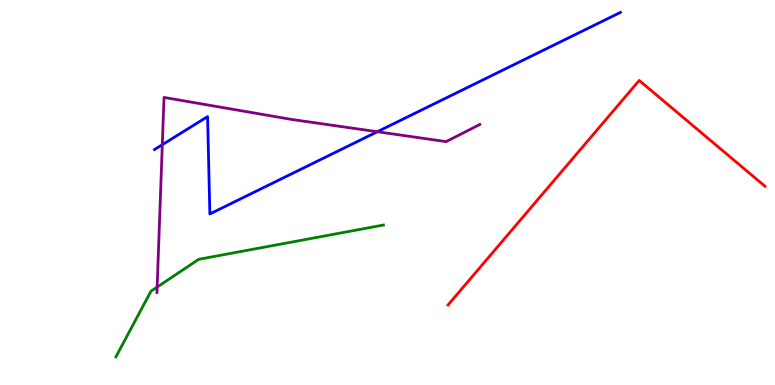[{'lines': ['blue', 'red'], 'intersections': []}, {'lines': ['green', 'red'], 'intersections': []}, {'lines': ['purple', 'red'], 'intersections': []}, {'lines': ['blue', 'green'], 'intersections': []}, {'lines': ['blue', 'purple'], 'intersections': [{'x': 2.09, 'y': 6.24}, {'x': 4.87, 'y': 6.58}]}, {'lines': ['green', 'purple'], 'intersections': [{'x': 2.03, 'y': 2.54}]}]